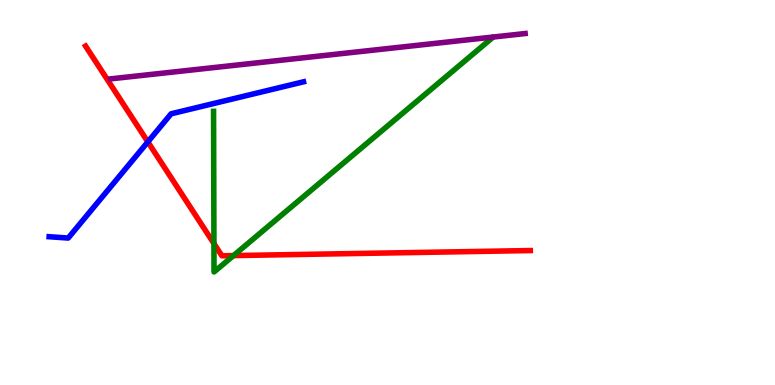[{'lines': ['blue', 'red'], 'intersections': [{'x': 1.91, 'y': 6.31}]}, {'lines': ['green', 'red'], 'intersections': [{'x': 2.76, 'y': 3.67}, {'x': 3.01, 'y': 3.36}]}, {'lines': ['purple', 'red'], 'intersections': []}, {'lines': ['blue', 'green'], 'intersections': []}, {'lines': ['blue', 'purple'], 'intersections': []}, {'lines': ['green', 'purple'], 'intersections': []}]